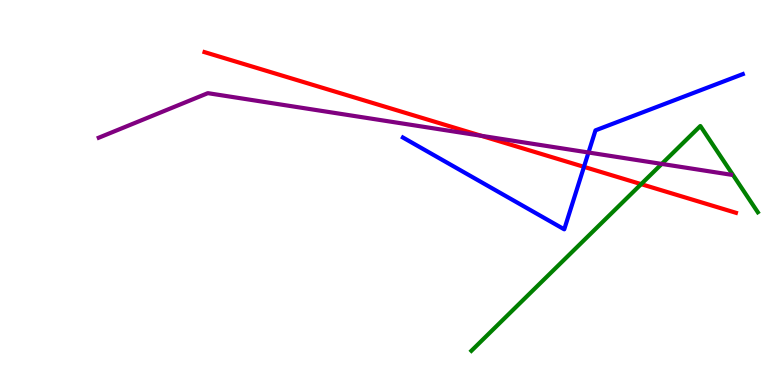[{'lines': ['blue', 'red'], 'intersections': [{'x': 7.54, 'y': 5.67}]}, {'lines': ['green', 'red'], 'intersections': [{'x': 8.27, 'y': 5.22}]}, {'lines': ['purple', 'red'], 'intersections': [{'x': 6.21, 'y': 6.47}]}, {'lines': ['blue', 'green'], 'intersections': []}, {'lines': ['blue', 'purple'], 'intersections': [{'x': 7.59, 'y': 6.04}]}, {'lines': ['green', 'purple'], 'intersections': [{'x': 8.54, 'y': 5.74}]}]